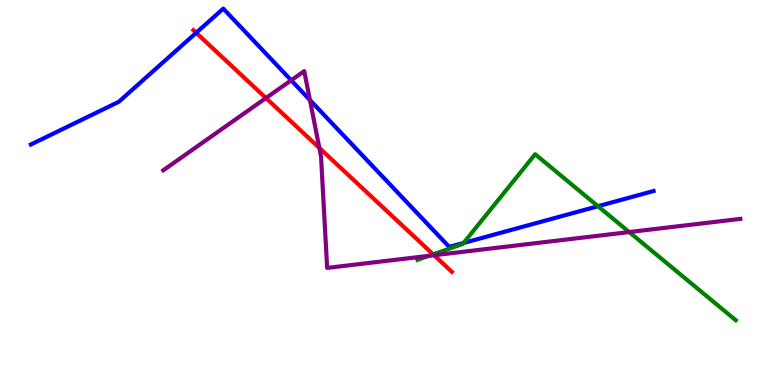[{'lines': ['blue', 'red'], 'intersections': [{'x': 2.53, 'y': 9.15}]}, {'lines': ['green', 'red'], 'intersections': [{'x': 5.59, 'y': 3.39}]}, {'lines': ['purple', 'red'], 'intersections': [{'x': 3.43, 'y': 7.45}, {'x': 4.12, 'y': 6.16}, {'x': 5.6, 'y': 3.37}]}, {'lines': ['blue', 'green'], 'intersections': [{'x': 5.98, 'y': 3.69}, {'x': 7.72, 'y': 4.64}]}, {'lines': ['blue', 'purple'], 'intersections': [{'x': 3.76, 'y': 7.91}, {'x': 4.0, 'y': 7.4}]}, {'lines': ['green', 'purple'], 'intersections': [{'x': 5.53, 'y': 3.35}, {'x': 8.12, 'y': 3.97}]}]